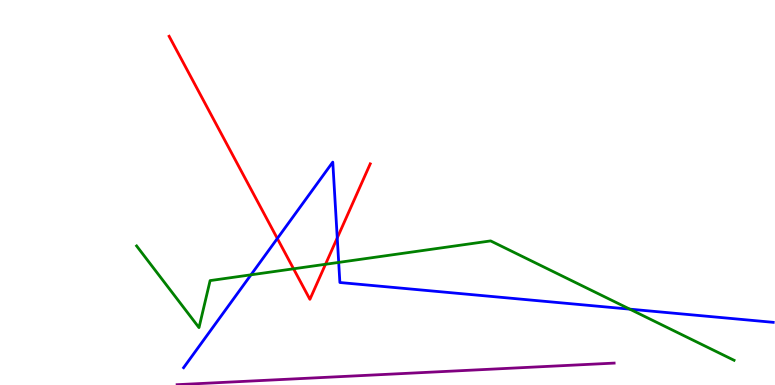[{'lines': ['blue', 'red'], 'intersections': [{'x': 3.58, 'y': 3.81}, {'x': 4.35, 'y': 3.82}]}, {'lines': ['green', 'red'], 'intersections': [{'x': 3.79, 'y': 3.02}, {'x': 4.2, 'y': 3.14}]}, {'lines': ['purple', 'red'], 'intersections': []}, {'lines': ['blue', 'green'], 'intersections': [{'x': 3.24, 'y': 2.86}, {'x': 4.37, 'y': 3.18}, {'x': 8.13, 'y': 1.97}]}, {'lines': ['blue', 'purple'], 'intersections': []}, {'lines': ['green', 'purple'], 'intersections': []}]